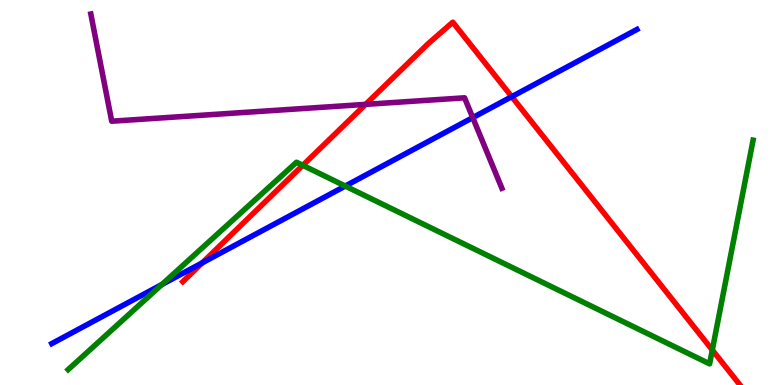[{'lines': ['blue', 'red'], 'intersections': [{'x': 2.61, 'y': 3.17}, {'x': 6.6, 'y': 7.49}]}, {'lines': ['green', 'red'], 'intersections': [{'x': 3.91, 'y': 5.71}, {'x': 9.19, 'y': 0.909}]}, {'lines': ['purple', 'red'], 'intersections': [{'x': 4.72, 'y': 7.29}]}, {'lines': ['blue', 'green'], 'intersections': [{'x': 2.09, 'y': 2.61}, {'x': 4.46, 'y': 5.17}]}, {'lines': ['blue', 'purple'], 'intersections': [{'x': 6.1, 'y': 6.94}]}, {'lines': ['green', 'purple'], 'intersections': []}]